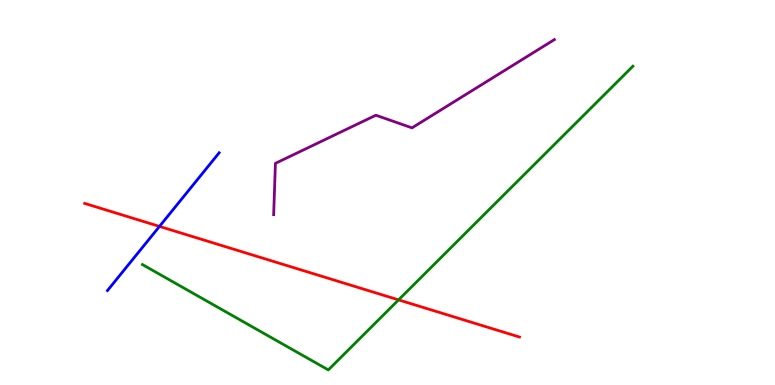[{'lines': ['blue', 'red'], 'intersections': [{'x': 2.06, 'y': 4.12}]}, {'lines': ['green', 'red'], 'intersections': [{'x': 5.14, 'y': 2.21}]}, {'lines': ['purple', 'red'], 'intersections': []}, {'lines': ['blue', 'green'], 'intersections': []}, {'lines': ['blue', 'purple'], 'intersections': []}, {'lines': ['green', 'purple'], 'intersections': []}]